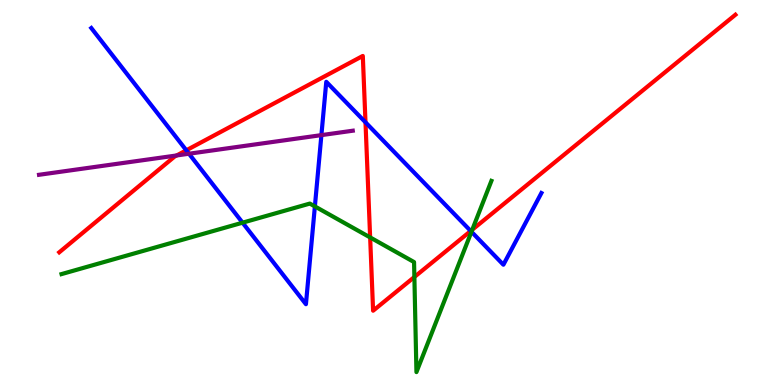[{'lines': ['blue', 'red'], 'intersections': [{'x': 2.4, 'y': 6.1}, {'x': 4.72, 'y': 6.82}, {'x': 6.07, 'y': 4.0}]}, {'lines': ['green', 'red'], 'intersections': [{'x': 4.78, 'y': 3.83}, {'x': 5.35, 'y': 2.81}, {'x': 6.09, 'y': 4.03}]}, {'lines': ['purple', 'red'], 'intersections': [{'x': 2.28, 'y': 5.96}]}, {'lines': ['blue', 'green'], 'intersections': [{'x': 3.13, 'y': 4.22}, {'x': 4.06, 'y': 4.64}, {'x': 6.08, 'y': 3.98}]}, {'lines': ['blue', 'purple'], 'intersections': [{'x': 2.44, 'y': 6.01}, {'x': 4.15, 'y': 6.49}]}, {'lines': ['green', 'purple'], 'intersections': []}]